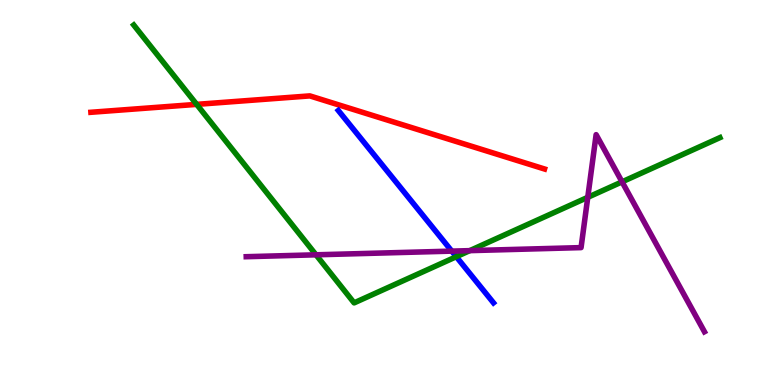[{'lines': ['blue', 'red'], 'intersections': []}, {'lines': ['green', 'red'], 'intersections': [{'x': 2.54, 'y': 7.29}]}, {'lines': ['purple', 'red'], 'intersections': []}, {'lines': ['blue', 'green'], 'intersections': [{'x': 5.89, 'y': 3.33}]}, {'lines': ['blue', 'purple'], 'intersections': [{'x': 5.83, 'y': 3.48}]}, {'lines': ['green', 'purple'], 'intersections': [{'x': 4.08, 'y': 3.38}, {'x': 6.06, 'y': 3.49}, {'x': 7.58, 'y': 4.87}, {'x': 8.03, 'y': 5.28}]}]